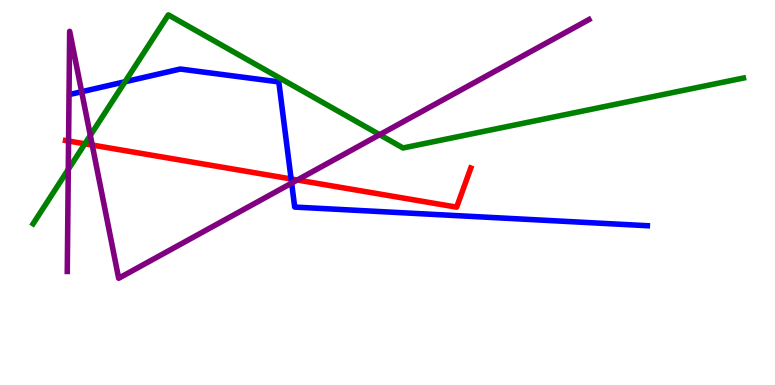[{'lines': ['blue', 'red'], 'intersections': [{'x': 3.76, 'y': 5.35}]}, {'lines': ['green', 'red'], 'intersections': [{'x': 1.1, 'y': 6.26}]}, {'lines': ['purple', 'red'], 'intersections': [{'x': 0.885, 'y': 6.34}, {'x': 1.19, 'y': 6.23}, {'x': 3.84, 'y': 5.32}]}, {'lines': ['blue', 'green'], 'intersections': [{'x': 1.61, 'y': 7.88}]}, {'lines': ['blue', 'purple'], 'intersections': [{'x': 1.05, 'y': 7.62}, {'x': 3.76, 'y': 5.24}]}, {'lines': ['green', 'purple'], 'intersections': [{'x': 0.881, 'y': 5.6}, {'x': 1.17, 'y': 6.48}, {'x': 4.9, 'y': 6.5}]}]